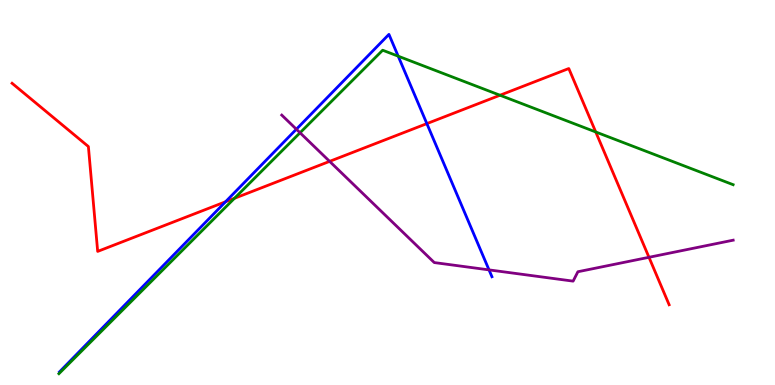[{'lines': ['blue', 'red'], 'intersections': [{'x': 2.91, 'y': 4.76}, {'x': 5.51, 'y': 6.79}]}, {'lines': ['green', 'red'], 'intersections': [{'x': 3.03, 'y': 4.85}, {'x': 6.45, 'y': 7.53}, {'x': 7.69, 'y': 6.57}]}, {'lines': ['purple', 'red'], 'intersections': [{'x': 4.25, 'y': 5.81}, {'x': 8.37, 'y': 3.32}]}, {'lines': ['blue', 'green'], 'intersections': [{'x': 5.14, 'y': 8.54}]}, {'lines': ['blue', 'purple'], 'intersections': [{'x': 3.82, 'y': 6.64}, {'x': 6.31, 'y': 2.99}]}, {'lines': ['green', 'purple'], 'intersections': [{'x': 3.87, 'y': 6.55}]}]